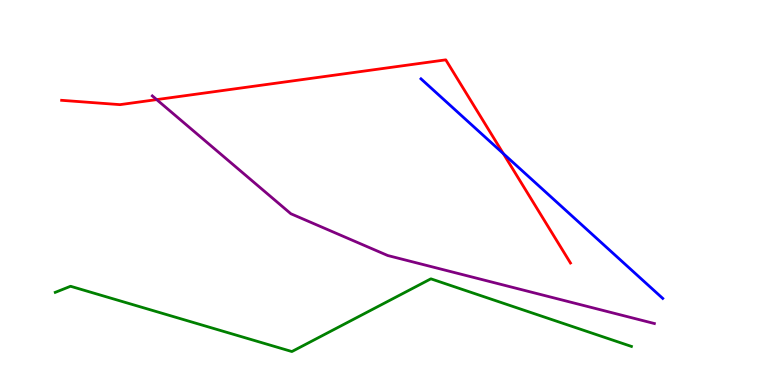[{'lines': ['blue', 'red'], 'intersections': [{'x': 6.49, 'y': 6.01}]}, {'lines': ['green', 'red'], 'intersections': []}, {'lines': ['purple', 'red'], 'intersections': [{'x': 2.02, 'y': 7.41}]}, {'lines': ['blue', 'green'], 'intersections': []}, {'lines': ['blue', 'purple'], 'intersections': []}, {'lines': ['green', 'purple'], 'intersections': []}]